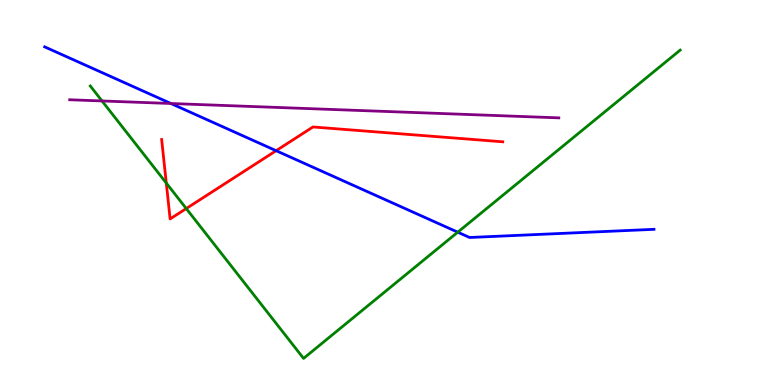[{'lines': ['blue', 'red'], 'intersections': [{'x': 3.56, 'y': 6.09}]}, {'lines': ['green', 'red'], 'intersections': [{'x': 2.15, 'y': 5.25}, {'x': 2.4, 'y': 4.58}]}, {'lines': ['purple', 'red'], 'intersections': []}, {'lines': ['blue', 'green'], 'intersections': [{'x': 5.91, 'y': 3.97}]}, {'lines': ['blue', 'purple'], 'intersections': [{'x': 2.21, 'y': 7.31}]}, {'lines': ['green', 'purple'], 'intersections': [{'x': 1.32, 'y': 7.38}]}]